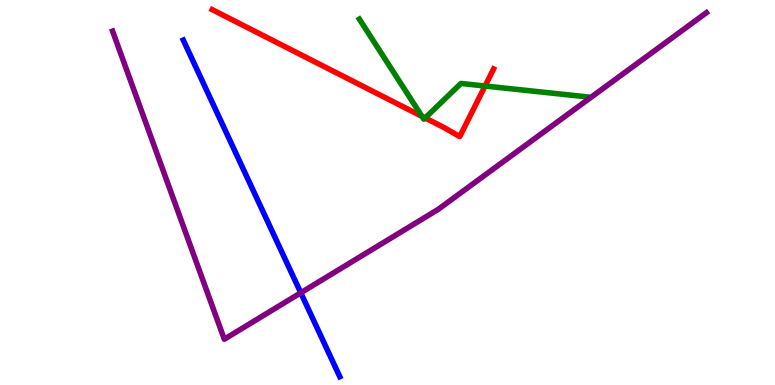[{'lines': ['blue', 'red'], 'intersections': []}, {'lines': ['green', 'red'], 'intersections': [{'x': 5.44, 'y': 6.98}, {'x': 5.49, 'y': 6.94}, {'x': 6.26, 'y': 7.77}]}, {'lines': ['purple', 'red'], 'intersections': []}, {'lines': ['blue', 'green'], 'intersections': []}, {'lines': ['blue', 'purple'], 'intersections': [{'x': 3.88, 'y': 2.4}]}, {'lines': ['green', 'purple'], 'intersections': []}]